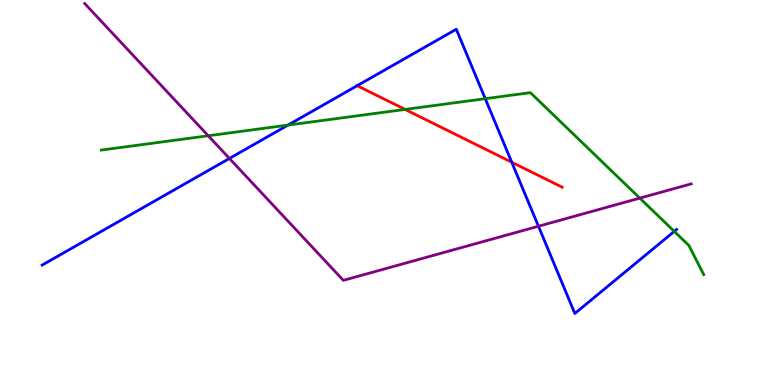[{'lines': ['blue', 'red'], 'intersections': [{'x': 4.61, 'y': 7.77}, {'x': 6.6, 'y': 5.79}]}, {'lines': ['green', 'red'], 'intersections': [{'x': 5.23, 'y': 7.16}]}, {'lines': ['purple', 'red'], 'intersections': []}, {'lines': ['blue', 'green'], 'intersections': [{'x': 3.72, 'y': 6.75}, {'x': 6.26, 'y': 7.44}, {'x': 8.7, 'y': 3.99}]}, {'lines': ['blue', 'purple'], 'intersections': [{'x': 2.96, 'y': 5.88}, {'x': 6.95, 'y': 4.12}]}, {'lines': ['green', 'purple'], 'intersections': [{'x': 2.69, 'y': 6.47}, {'x': 8.26, 'y': 4.85}]}]